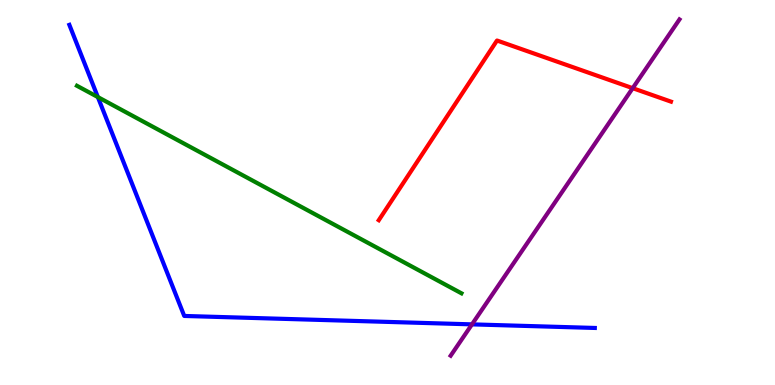[{'lines': ['blue', 'red'], 'intersections': []}, {'lines': ['green', 'red'], 'intersections': []}, {'lines': ['purple', 'red'], 'intersections': [{'x': 8.16, 'y': 7.71}]}, {'lines': ['blue', 'green'], 'intersections': [{'x': 1.26, 'y': 7.48}]}, {'lines': ['blue', 'purple'], 'intersections': [{'x': 6.09, 'y': 1.57}]}, {'lines': ['green', 'purple'], 'intersections': []}]